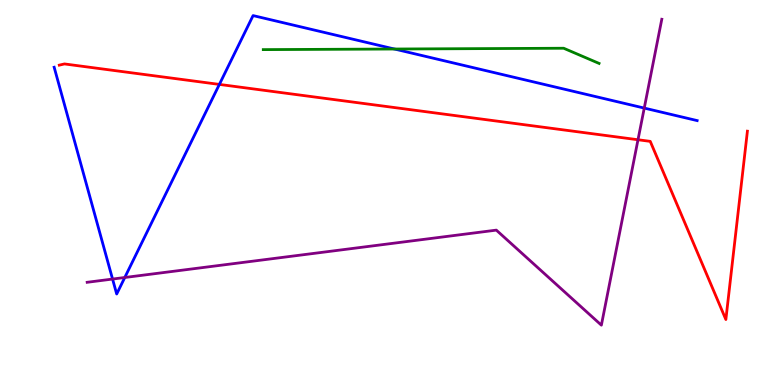[{'lines': ['blue', 'red'], 'intersections': [{'x': 2.83, 'y': 7.81}]}, {'lines': ['green', 'red'], 'intersections': []}, {'lines': ['purple', 'red'], 'intersections': [{'x': 8.23, 'y': 6.37}]}, {'lines': ['blue', 'green'], 'intersections': [{'x': 5.09, 'y': 8.73}]}, {'lines': ['blue', 'purple'], 'intersections': [{'x': 1.45, 'y': 2.75}, {'x': 1.61, 'y': 2.79}, {'x': 8.31, 'y': 7.19}]}, {'lines': ['green', 'purple'], 'intersections': []}]